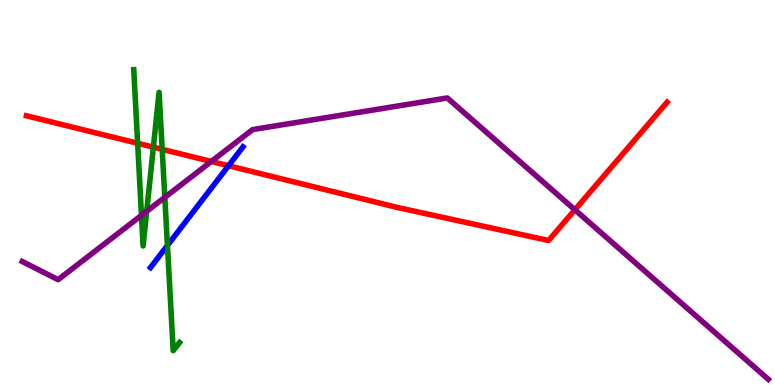[{'lines': ['blue', 'red'], 'intersections': [{'x': 2.95, 'y': 5.7}]}, {'lines': ['green', 'red'], 'intersections': [{'x': 1.78, 'y': 6.28}, {'x': 1.98, 'y': 6.18}, {'x': 2.09, 'y': 6.12}]}, {'lines': ['purple', 'red'], 'intersections': [{'x': 2.73, 'y': 5.81}, {'x': 7.42, 'y': 4.55}]}, {'lines': ['blue', 'green'], 'intersections': [{'x': 2.16, 'y': 3.62}]}, {'lines': ['blue', 'purple'], 'intersections': []}, {'lines': ['green', 'purple'], 'intersections': [{'x': 1.83, 'y': 4.41}, {'x': 1.89, 'y': 4.51}, {'x': 2.13, 'y': 4.87}]}]